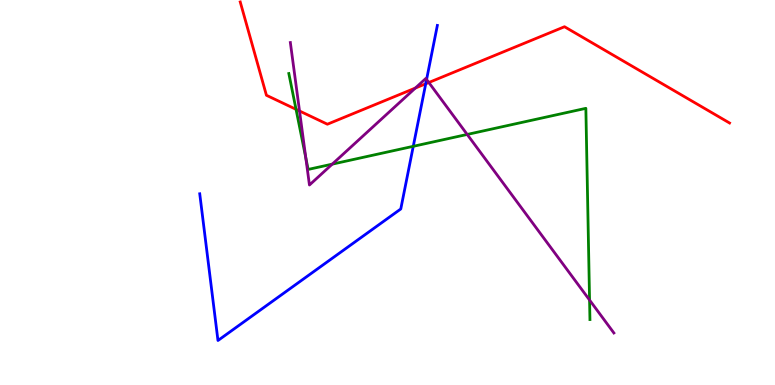[{'lines': ['blue', 'red'], 'intersections': [{'x': 5.49, 'y': 7.82}]}, {'lines': ['green', 'red'], 'intersections': [{'x': 3.82, 'y': 7.16}]}, {'lines': ['purple', 'red'], 'intersections': [{'x': 3.86, 'y': 7.12}, {'x': 5.36, 'y': 7.71}, {'x': 5.53, 'y': 7.86}]}, {'lines': ['blue', 'green'], 'intersections': [{'x': 5.33, 'y': 6.2}]}, {'lines': ['blue', 'purple'], 'intersections': [{'x': 5.5, 'y': 7.94}]}, {'lines': ['green', 'purple'], 'intersections': [{'x': 3.95, 'y': 5.9}, {'x': 4.29, 'y': 5.74}, {'x': 6.03, 'y': 6.51}, {'x': 7.61, 'y': 2.21}]}]